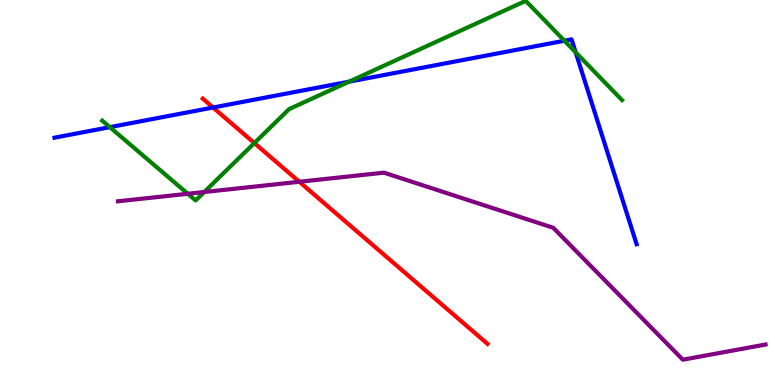[{'lines': ['blue', 'red'], 'intersections': [{'x': 2.75, 'y': 7.21}]}, {'lines': ['green', 'red'], 'intersections': [{'x': 3.28, 'y': 6.28}]}, {'lines': ['purple', 'red'], 'intersections': [{'x': 3.86, 'y': 5.28}]}, {'lines': ['blue', 'green'], 'intersections': [{'x': 1.42, 'y': 6.7}, {'x': 4.5, 'y': 7.88}, {'x': 7.28, 'y': 8.94}, {'x': 7.43, 'y': 8.64}]}, {'lines': ['blue', 'purple'], 'intersections': []}, {'lines': ['green', 'purple'], 'intersections': [{'x': 2.42, 'y': 4.97}, {'x': 2.64, 'y': 5.01}]}]